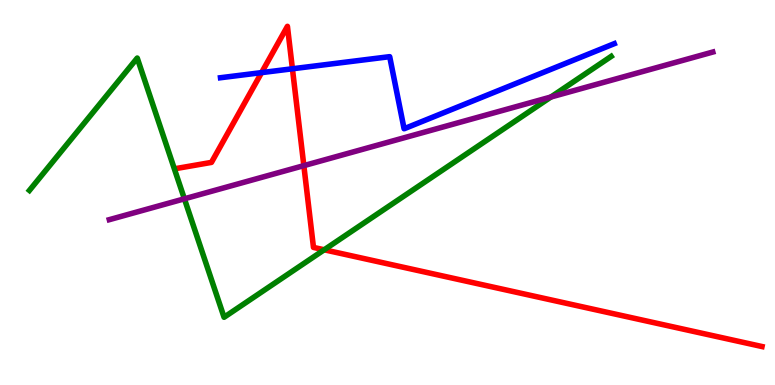[{'lines': ['blue', 'red'], 'intersections': [{'x': 3.38, 'y': 8.11}, {'x': 3.77, 'y': 8.21}]}, {'lines': ['green', 'red'], 'intersections': [{'x': 4.18, 'y': 3.51}]}, {'lines': ['purple', 'red'], 'intersections': [{'x': 3.92, 'y': 5.7}]}, {'lines': ['blue', 'green'], 'intersections': []}, {'lines': ['blue', 'purple'], 'intersections': []}, {'lines': ['green', 'purple'], 'intersections': [{'x': 2.38, 'y': 4.84}, {'x': 7.11, 'y': 7.48}]}]